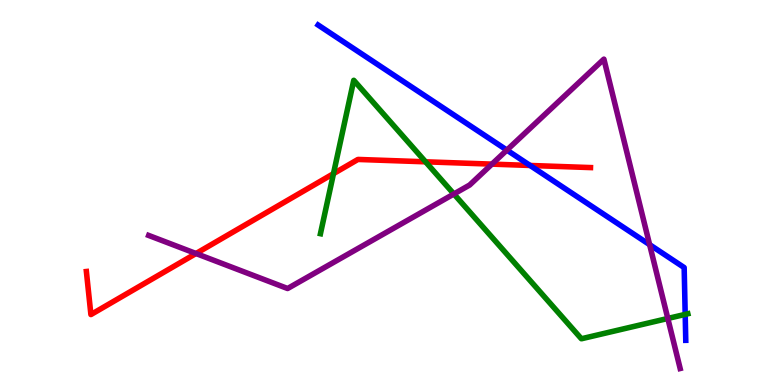[{'lines': ['blue', 'red'], 'intersections': [{'x': 6.84, 'y': 5.7}]}, {'lines': ['green', 'red'], 'intersections': [{'x': 4.3, 'y': 5.49}, {'x': 5.49, 'y': 5.8}]}, {'lines': ['purple', 'red'], 'intersections': [{'x': 2.53, 'y': 3.42}, {'x': 6.35, 'y': 5.74}]}, {'lines': ['blue', 'green'], 'intersections': [{'x': 8.84, 'y': 1.83}]}, {'lines': ['blue', 'purple'], 'intersections': [{'x': 6.54, 'y': 6.1}, {'x': 8.38, 'y': 3.65}]}, {'lines': ['green', 'purple'], 'intersections': [{'x': 5.86, 'y': 4.96}, {'x': 8.62, 'y': 1.73}]}]